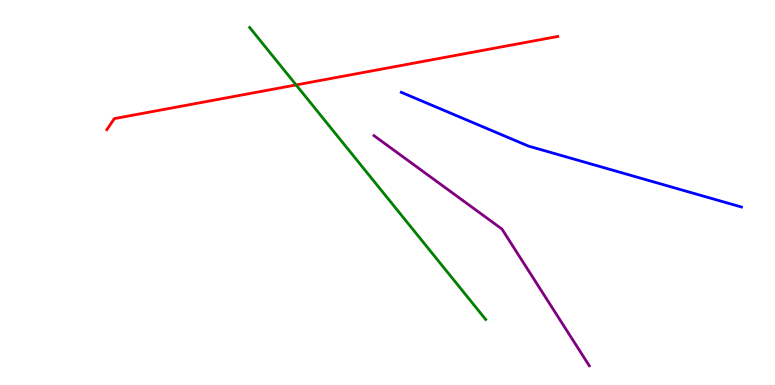[{'lines': ['blue', 'red'], 'intersections': []}, {'lines': ['green', 'red'], 'intersections': [{'x': 3.82, 'y': 7.79}]}, {'lines': ['purple', 'red'], 'intersections': []}, {'lines': ['blue', 'green'], 'intersections': []}, {'lines': ['blue', 'purple'], 'intersections': []}, {'lines': ['green', 'purple'], 'intersections': []}]